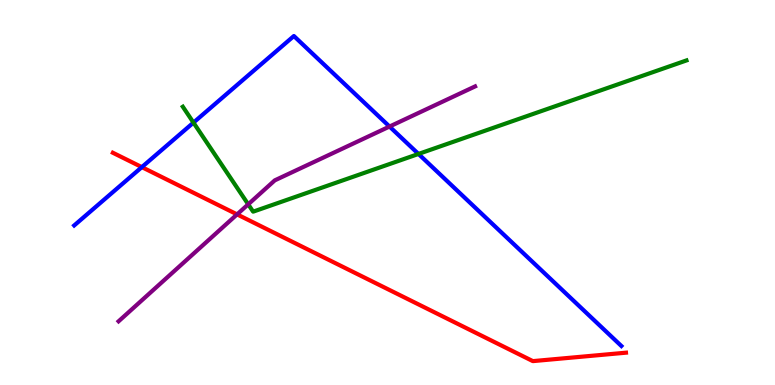[{'lines': ['blue', 'red'], 'intersections': [{'x': 1.83, 'y': 5.66}]}, {'lines': ['green', 'red'], 'intersections': []}, {'lines': ['purple', 'red'], 'intersections': [{'x': 3.06, 'y': 4.43}]}, {'lines': ['blue', 'green'], 'intersections': [{'x': 2.5, 'y': 6.82}, {'x': 5.4, 'y': 6.0}]}, {'lines': ['blue', 'purple'], 'intersections': [{'x': 5.03, 'y': 6.71}]}, {'lines': ['green', 'purple'], 'intersections': [{'x': 3.2, 'y': 4.69}]}]